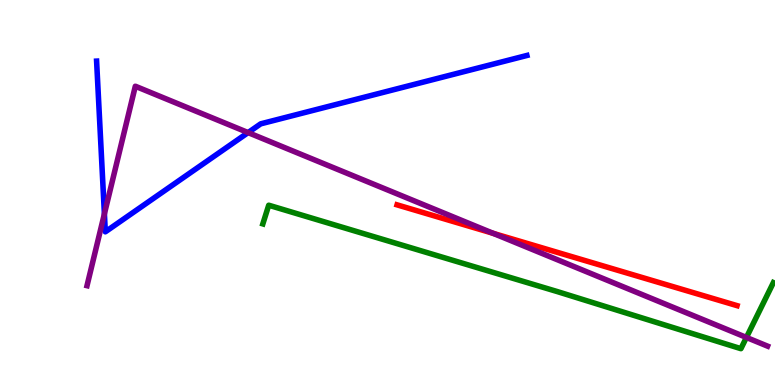[{'lines': ['blue', 'red'], 'intersections': []}, {'lines': ['green', 'red'], 'intersections': []}, {'lines': ['purple', 'red'], 'intersections': [{'x': 6.36, 'y': 3.94}]}, {'lines': ['blue', 'green'], 'intersections': []}, {'lines': ['blue', 'purple'], 'intersections': [{'x': 1.35, 'y': 4.44}, {'x': 3.2, 'y': 6.56}]}, {'lines': ['green', 'purple'], 'intersections': [{'x': 9.63, 'y': 1.24}]}]